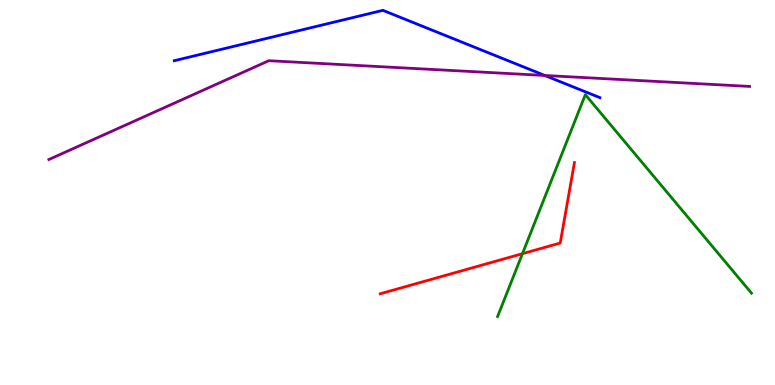[{'lines': ['blue', 'red'], 'intersections': []}, {'lines': ['green', 'red'], 'intersections': [{'x': 6.74, 'y': 3.41}]}, {'lines': ['purple', 'red'], 'intersections': []}, {'lines': ['blue', 'green'], 'intersections': []}, {'lines': ['blue', 'purple'], 'intersections': [{'x': 7.03, 'y': 8.04}]}, {'lines': ['green', 'purple'], 'intersections': []}]